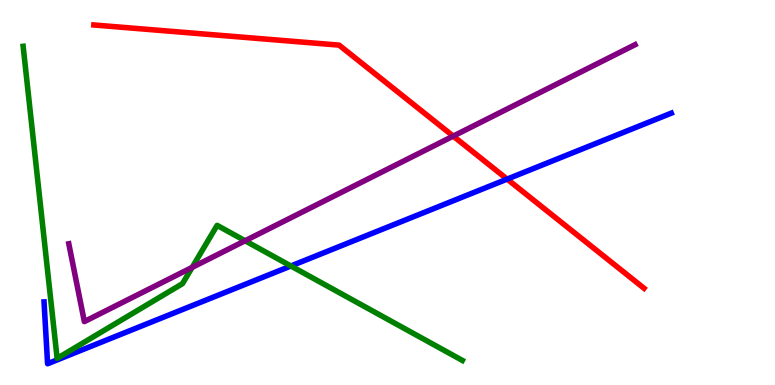[{'lines': ['blue', 'red'], 'intersections': [{'x': 6.54, 'y': 5.35}]}, {'lines': ['green', 'red'], 'intersections': []}, {'lines': ['purple', 'red'], 'intersections': [{'x': 5.85, 'y': 6.46}]}, {'lines': ['blue', 'green'], 'intersections': [{'x': 3.75, 'y': 3.09}]}, {'lines': ['blue', 'purple'], 'intersections': []}, {'lines': ['green', 'purple'], 'intersections': [{'x': 2.48, 'y': 3.05}, {'x': 3.16, 'y': 3.75}]}]